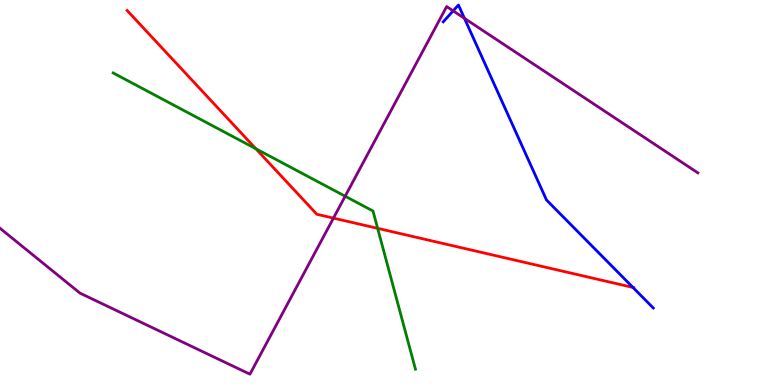[{'lines': ['blue', 'red'], 'intersections': [{'x': 8.17, 'y': 2.53}]}, {'lines': ['green', 'red'], 'intersections': [{'x': 3.3, 'y': 6.14}, {'x': 4.87, 'y': 4.07}]}, {'lines': ['purple', 'red'], 'intersections': [{'x': 4.3, 'y': 4.33}]}, {'lines': ['blue', 'green'], 'intersections': []}, {'lines': ['blue', 'purple'], 'intersections': [{'x': 5.85, 'y': 9.72}, {'x': 5.99, 'y': 9.52}]}, {'lines': ['green', 'purple'], 'intersections': [{'x': 4.45, 'y': 4.9}]}]